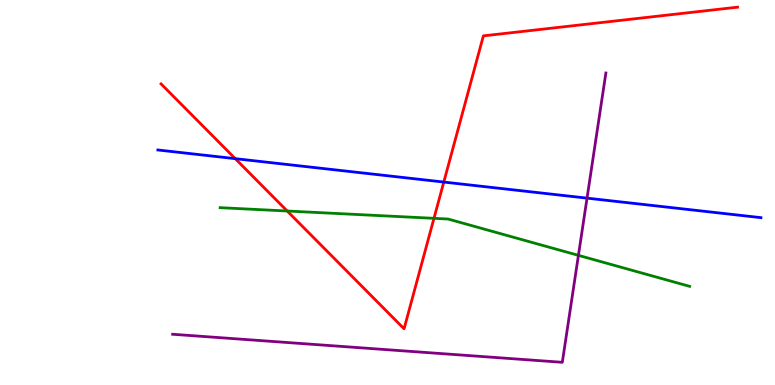[{'lines': ['blue', 'red'], 'intersections': [{'x': 3.04, 'y': 5.88}, {'x': 5.73, 'y': 5.27}]}, {'lines': ['green', 'red'], 'intersections': [{'x': 3.71, 'y': 4.52}, {'x': 5.6, 'y': 4.33}]}, {'lines': ['purple', 'red'], 'intersections': []}, {'lines': ['blue', 'green'], 'intersections': []}, {'lines': ['blue', 'purple'], 'intersections': [{'x': 7.57, 'y': 4.85}]}, {'lines': ['green', 'purple'], 'intersections': [{'x': 7.46, 'y': 3.37}]}]